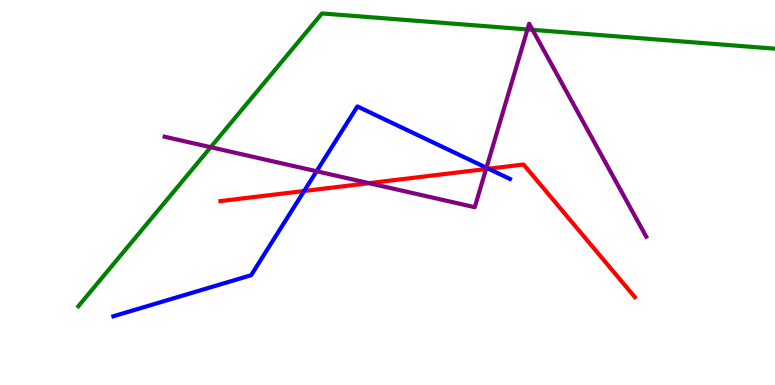[{'lines': ['blue', 'red'], 'intersections': [{'x': 3.92, 'y': 5.04}, {'x': 6.3, 'y': 5.62}]}, {'lines': ['green', 'red'], 'intersections': []}, {'lines': ['purple', 'red'], 'intersections': [{'x': 4.76, 'y': 5.24}, {'x': 6.27, 'y': 5.61}]}, {'lines': ['blue', 'green'], 'intersections': []}, {'lines': ['blue', 'purple'], 'intersections': [{'x': 4.09, 'y': 5.55}, {'x': 6.28, 'y': 5.64}]}, {'lines': ['green', 'purple'], 'intersections': [{'x': 2.72, 'y': 6.18}, {'x': 6.81, 'y': 9.24}, {'x': 6.87, 'y': 9.23}]}]